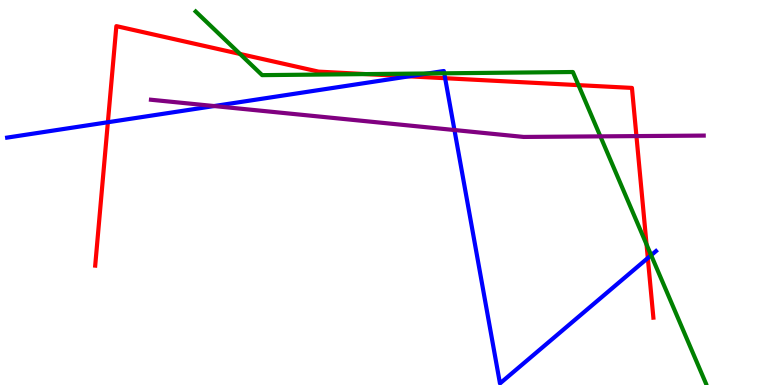[{'lines': ['blue', 'red'], 'intersections': [{'x': 1.39, 'y': 6.82}, {'x': 5.28, 'y': 8.02}, {'x': 5.74, 'y': 7.97}, {'x': 8.36, 'y': 3.3}]}, {'lines': ['green', 'red'], 'intersections': [{'x': 3.1, 'y': 8.6}, {'x': 4.72, 'y': 8.08}, {'x': 7.46, 'y': 7.79}, {'x': 8.34, 'y': 3.65}]}, {'lines': ['purple', 'red'], 'intersections': [{'x': 8.21, 'y': 6.47}]}, {'lines': ['blue', 'green'], 'intersections': [{'x': 5.52, 'y': 8.09}, {'x': 5.73, 'y': 8.1}, {'x': 8.4, 'y': 3.37}]}, {'lines': ['blue', 'purple'], 'intersections': [{'x': 2.76, 'y': 7.25}, {'x': 5.86, 'y': 6.62}]}, {'lines': ['green', 'purple'], 'intersections': [{'x': 7.75, 'y': 6.46}]}]